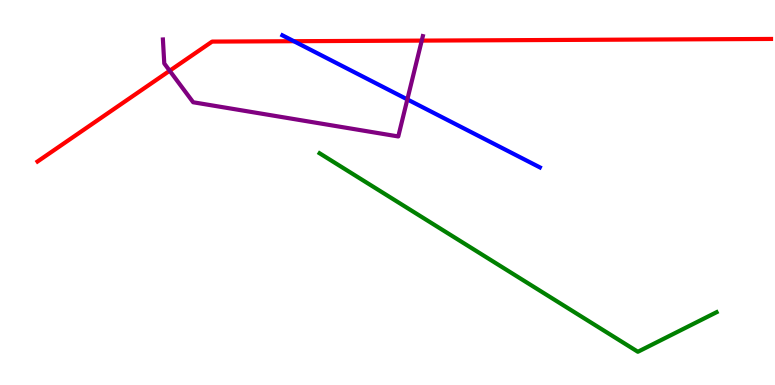[{'lines': ['blue', 'red'], 'intersections': [{'x': 3.79, 'y': 8.93}]}, {'lines': ['green', 'red'], 'intersections': []}, {'lines': ['purple', 'red'], 'intersections': [{'x': 2.19, 'y': 8.16}, {'x': 5.44, 'y': 8.95}]}, {'lines': ['blue', 'green'], 'intersections': []}, {'lines': ['blue', 'purple'], 'intersections': [{'x': 5.26, 'y': 7.42}]}, {'lines': ['green', 'purple'], 'intersections': []}]